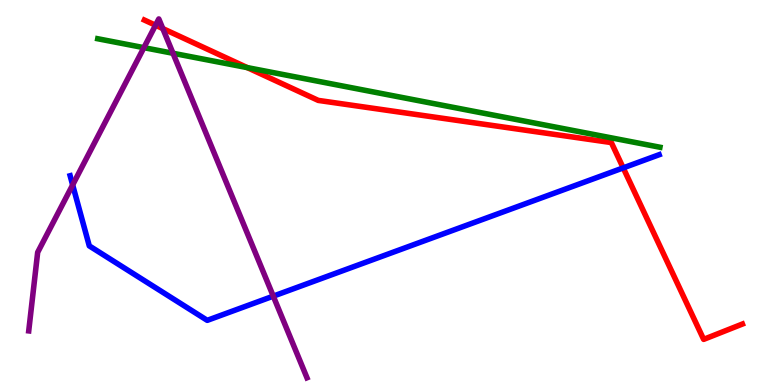[{'lines': ['blue', 'red'], 'intersections': [{'x': 8.04, 'y': 5.64}]}, {'lines': ['green', 'red'], 'intersections': [{'x': 3.19, 'y': 8.24}]}, {'lines': ['purple', 'red'], 'intersections': [{'x': 2.01, 'y': 9.34}, {'x': 2.1, 'y': 9.26}]}, {'lines': ['blue', 'green'], 'intersections': []}, {'lines': ['blue', 'purple'], 'intersections': [{'x': 0.937, 'y': 5.2}, {'x': 3.53, 'y': 2.31}]}, {'lines': ['green', 'purple'], 'intersections': [{'x': 1.86, 'y': 8.76}, {'x': 2.23, 'y': 8.62}]}]